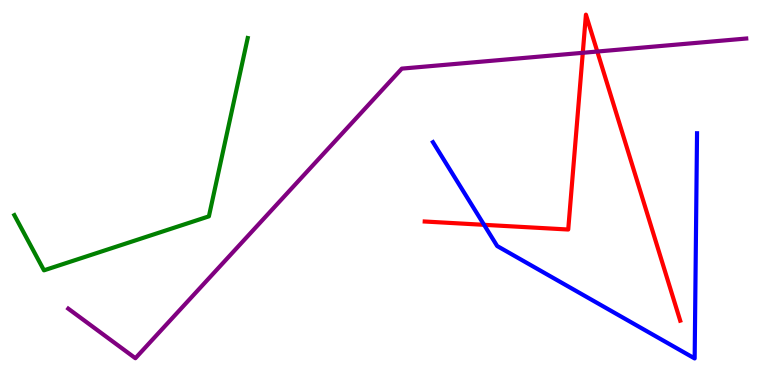[{'lines': ['blue', 'red'], 'intersections': [{'x': 6.25, 'y': 4.16}]}, {'lines': ['green', 'red'], 'intersections': []}, {'lines': ['purple', 'red'], 'intersections': [{'x': 7.52, 'y': 8.63}, {'x': 7.71, 'y': 8.66}]}, {'lines': ['blue', 'green'], 'intersections': []}, {'lines': ['blue', 'purple'], 'intersections': []}, {'lines': ['green', 'purple'], 'intersections': []}]